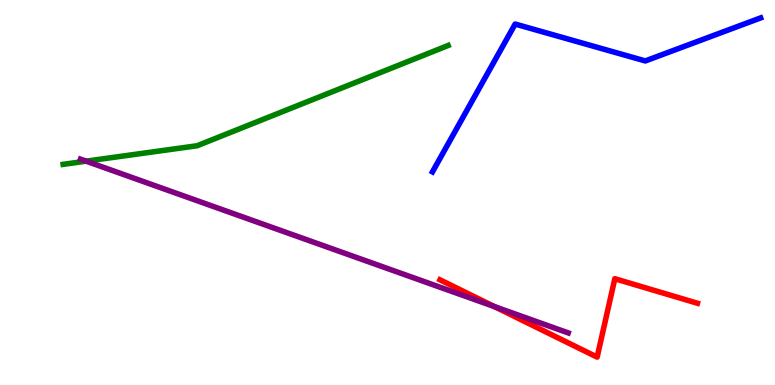[{'lines': ['blue', 'red'], 'intersections': []}, {'lines': ['green', 'red'], 'intersections': []}, {'lines': ['purple', 'red'], 'intersections': [{'x': 6.38, 'y': 2.04}]}, {'lines': ['blue', 'green'], 'intersections': []}, {'lines': ['blue', 'purple'], 'intersections': []}, {'lines': ['green', 'purple'], 'intersections': [{'x': 1.11, 'y': 5.81}]}]